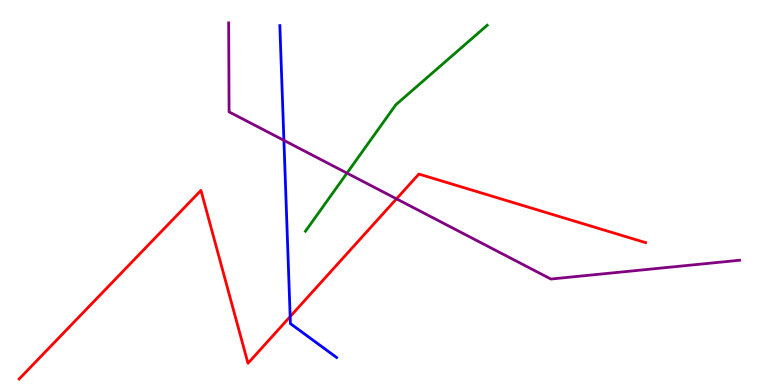[{'lines': ['blue', 'red'], 'intersections': [{'x': 3.74, 'y': 1.78}]}, {'lines': ['green', 'red'], 'intersections': []}, {'lines': ['purple', 'red'], 'intersections': [{'x': 5.12, 'y': 4.84}]}, {'lines': ['blue', 'green'], 'intersections': []}, {'lines': ['blue', 'purple'], 'intersections': [{'x': 3.66, 'y': 6.35}]}, {'lines': ['green', 'purple'], 'intersections': [{'x': 4.48, 'y': 5.5}]}]